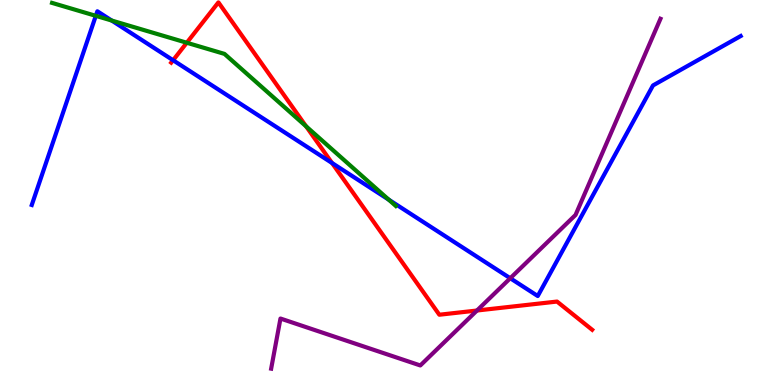[{'lines': ['blue', 'red'], 'intersections': [{'x': 2.23, 'y': 8.44}, {'x': 4.28, 'y': 5.77}]}, {'lines': ['green', 'red'], 'intersections': [{'x': 2.41, 'y': 8.89}, {'x': 3.95, 'y': 6.72}]}, {'lines': ['purple', 'red'], 'intersections': [{'x': 6.15, 'y': 1.93}]}, {'lines': ['blue', 'green'], 'intersections': [{'x': 1.24, 'y': 9.59}, {'x': 1.44, 'y': 9.47}, {'x': 5.02, 'y': 4.81}]}, {'lines': ['blue', 'purple'], 'intersections': [{'x': 6.58, 'y': 2.77}]}, {'lines': ['green', 'purple'], 'intersections': []}]